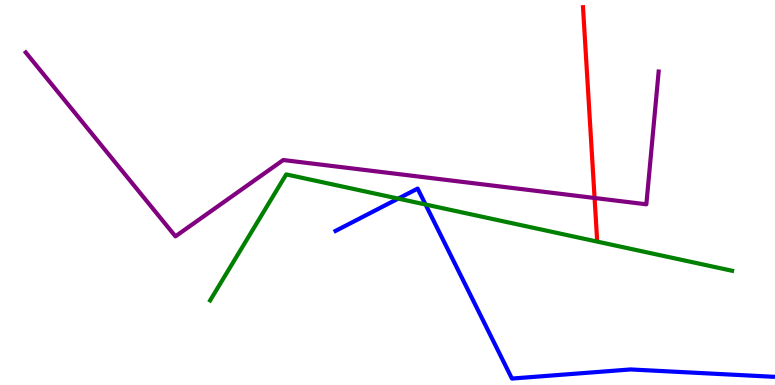[{'lines': ['blue', 'red'], 'intersections': []}, {'lines': ['green', 'red'], 'intersections': []}, {'lines': ['purple', 'red'], 'intersections': [{'x': 7.67, 'y': 4.86}]}, {'lines': ['blue', 'green'], 'intersections': [{'x': 5.14, 'y': 4.84}, {'x': 5.49, 'y': 4.69}]}, {'lines': ['blue', 'purple'], 'intersections': []}, {'lines': ['green', 'purple'], 'intersections': []}]